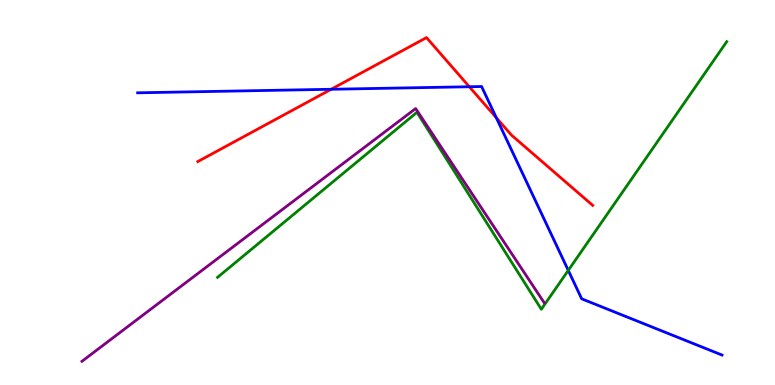[{'lines': ['blue', 'red'], 'intersections': [{'x': 4.27, 'y': 7.68}, {'x': 6.06, 'y': 7.75}, {'x': 6.4, 'y': 6.94}]}, {'lines': ['green', 'red'], 'intersections': []}, {'lines': ['purple', 'red'], 'intersections': []}, {'lines': ['blue', 'green'], 'intersections': [{'x': 7.33, 'y': 2.98}]}, {'lines': ['blue', 'purple'], 'intersections': []}, {'lines': ['green', 'purple'], 'intersections': []}]